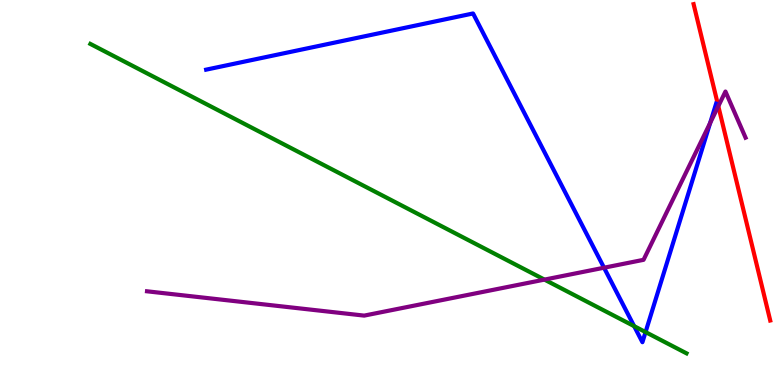[{'lines': ['blue', 'red'], 'intersections': []}, {'lines': ['green', 'red'], 'intersections': []}, {'lines': ['purple', 'red'], 'intersections': [{'x': 9.27, 'y': 7.24}]}, {'lines': ['blue', 'green'], 'intersections': [{'x': 8.18, 'y': 1.53}, {'x': 8.33, 'y': 1.37}]}, {'lines': ['blue', 'purple'], 'intersections': [{'x': 7.79, 'y': 3.05}, {'x': 9.16, 'y': 6.81}]}, {'lines': ['green', 'purple'], 'intersections': [{'x': 7.03, 'y': 2.74}]}]